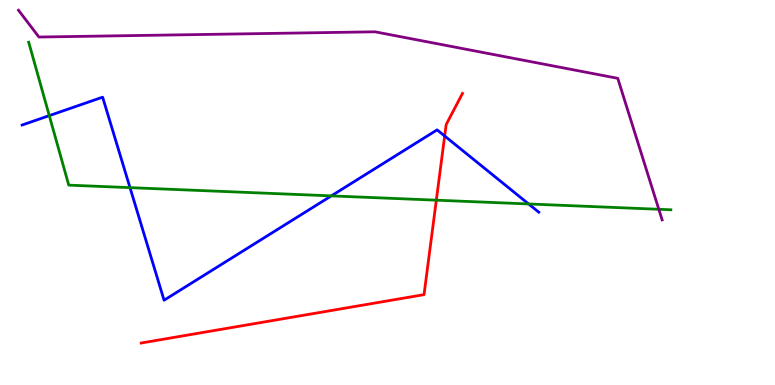[{'lines': ['blue', 'red'], 'intersections': [{'x': 5.74, 'y': 6.47}]}, {'lines': ['green', 'red'], 'intersections': [{'x': 5.63, 'y': 4.8}]}, {'lines': ['purple', 'red'], 'intersections': []}, {'lines': ['blue', 'green'], 'intersections': [{'x': 0.636, 'y': 7.0}, {'x': 1.68, 'y': 5.13}, {'x': 4.27, 'y': 4.91}, {'x': 6.82, 'y': 4.7}]}, {'lines': ['blue', 'purple'], 'intersections': []}, {'lines': ['green', 'purple'], 'intersections': [{'x': 8.5, 'y': 4.56}]}]